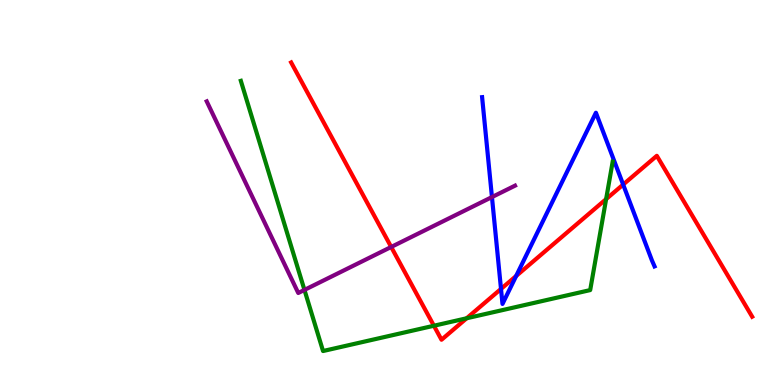[{'lines': ['blue', 'red'], 'intersections': [{'x': 6.46, 'y': 2.5}, {'x': 6.66, 'y': 2.83}, {'x': 8.04, 'y': 5.21}]}, {'lines': ['green', 'red'], 'intersections': [{'x': 5.6, 'y': 1.54}, {'x': 6.02, 'y': 1.73}, {'x': 7.82, 'y': 4.83}]}, {'lines': ['purple', 'red'], 'intersections': [{'x': 5.05, 'y': 3.59}]}, {'lines': ['blue', 'green'], 'intersections': []}, {'lines': ['blue', 'purple'], 'intersections': [{'x': 6.35, 'y': 4.88}]}, {'lines': ['green', 'purple'], 'intersections': [{'x': 3.93, 'y': 2.47}]}]